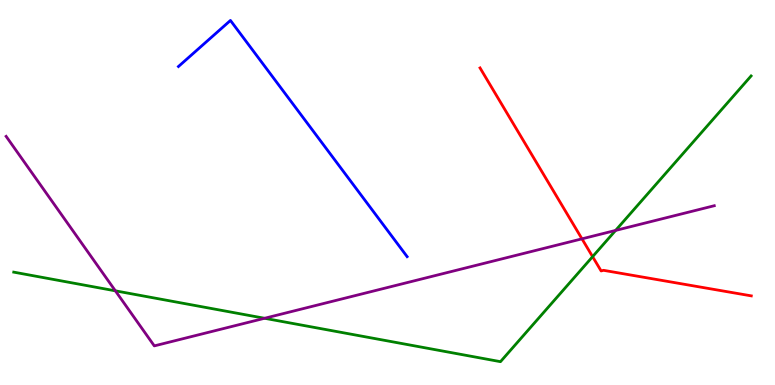[{'lines': ['blue', 'red'], 'intersections': []}, {'lines': ['green', 'red'], 'intersections': [{'x': 7.65, 'y': 3.33}]}, {'lines': ['purple', 'red'], 'intersections': [{'x': 7.51, 'y': 3.8}]}, {'lines': ['blue', 'green'], 'intersections': []}, {'lines': ['blue', 'purple'], 'intersections': []}, {'lines': ['green', 'purple'], 'intersections': [{'x': 1.49, 'y': 2.45}, {'x': 3.41, 'y': 1.73}, {'x': 7.94, 'y': 4.01}]}]